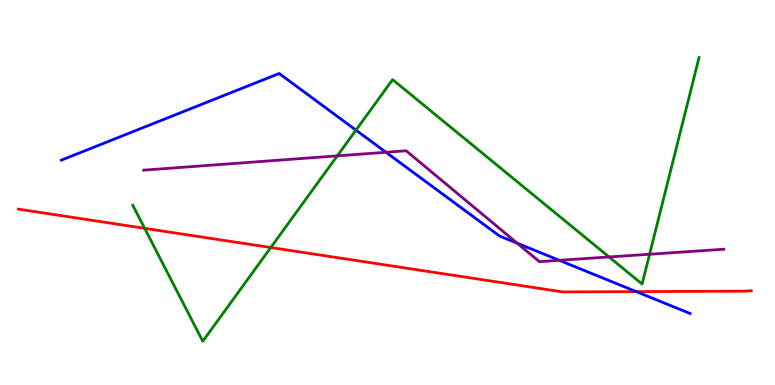[{'lines': ['blue', 'red'], 'intersections': [{'x': 8.21, 'y': 2.43}]}, {'lines': ['green', 'red'], 'intersections': [{'x': 1.87, 'y': 4.07}, {'x': 3.49, 'y': 3.57}]}, {'lines': ['purple', 'red'], 'intersections': []}, {'lines': ['blue', 'green'], 'intersections': [{'x': 4.59, 'y': 6.62}]}, {'lines': ['blue', 'purple'], 'intersections': [{'x': 4.98, 'y': 6.05}, {'x': 6.67, 'y': 3.68}, {'x': 7.22, 'y': 3.24}]}, {'lines': ['green', 'purple'], 'intersections': [{'x': 4.35, 'y': 5.95}, {'x': 7.86, 'y': 3.33}, {'x': 8.38, 'y': 3.4}]}]